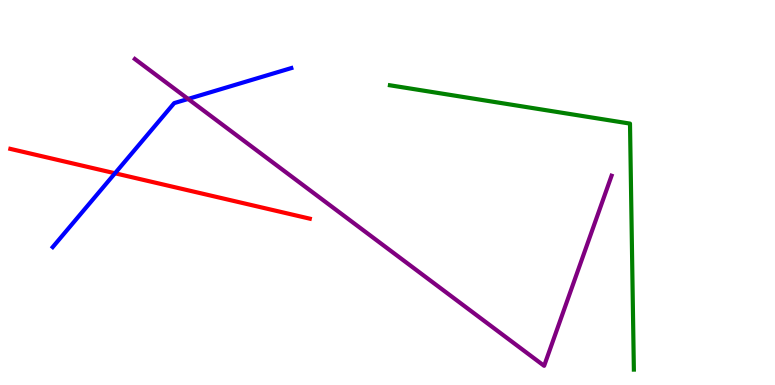[{'lines': ['blue', 'red'], 'intersections': [{'x': 1.48, 'y': 5.5}]}, {'lines': ['green', 'red'], 'intersections': []}, {'lines': ['purple', 'red'], 'intersections': []}, {'lines': ['blue', 'green'], 'intersections': []}, {'lines': ['blue', 'purple'], 'intersections': [{'x': 2.43, 'y': 7.43}]}, {'lines': ['green', 'purple'], 'intersections': []}]